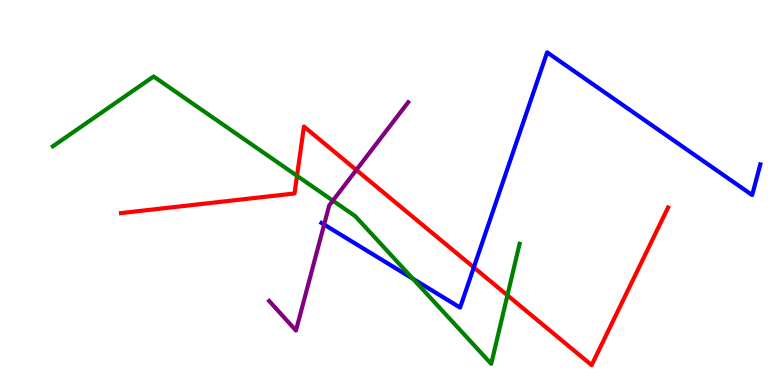[{'lines': ['blue', 'red'], 'intersections': [{'x': 6.11, 'y': 3.05}]}, {'lines': ['green', 'red'], 'intersections': [{'x': 3.83, 'y': 5.43}, {'x': 6.55, 'y': 2.33}]}, {'lines': ['purple', 'red'], 'intersections': [{'x': 4.6, 'y': 5.58}]}, {'lines': ['blue', 'green'], 'intersections': [{'x': 5.33, 'y': 2.76}]}, {'lines': ['blue', 'purple'], 'intersections': [{'x': 4.18, 'y': 4.17}]}, {'lines': ['green', 'purple'], 'intersections': [{'x': 4.29, 'y': 4.79}]}]